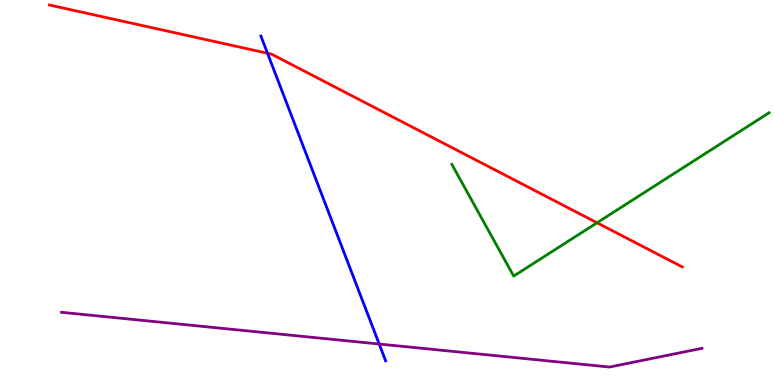[{'lines': ['blue', 'red'], 'intersections': [{'x': 3.45, 'y': 8.62}]}, {'lines': ['green', 'red'], 'intersections': [{'x': 7.7, 'y': 4.21}]}, {'lines': ['purple', 'red'], 'intersections': []}, {'lines': ['blue', 'green'], 'intersections': []}, {'lines': ['blue', 'purple'], 'intersections': [{'x': 4.89, 'y': 1.06}]}, {'lines': ['green', 'purple'], 'intersections': []}]